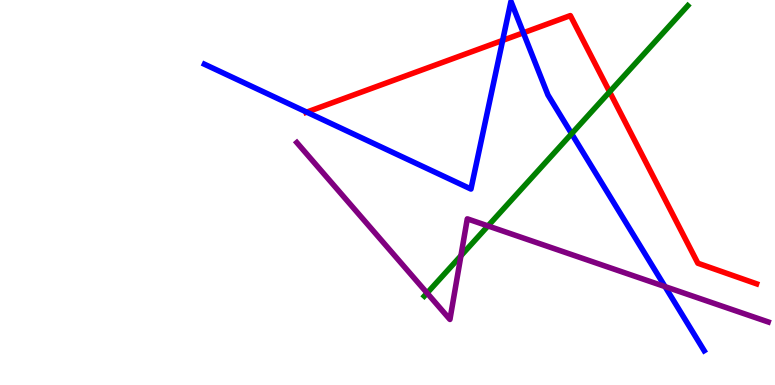[{'lines': ['blue', 'red'], 'intersections': [{'x': 3.96, 'y': 7.09}, {'x': 6.49, 'y': 8.95}, {'x': 6.75, 'y': 9.15}]}, {'lines': ['green', 'red'], 'intersections': [{'x': 7.87, 'y': 7.61}]}, {'lines': ['purple', 'red'], 'intersections': []}, {'lines': ['blue', 'green'], 'intersections': [{'x': 7.38, 'y': 6.53}]}, {'lines': ['blue', 'purple'], 'intersections': [{'x': 8.58, 'y': 2.56}]}, {'lines': ['green', 'purple'], 'intersections': [{'x': 5.51, 'y': 2.39}, {'x': 5.95, 'y': 3.36}, {'x': 6.3, 'y': 4.13}]}]